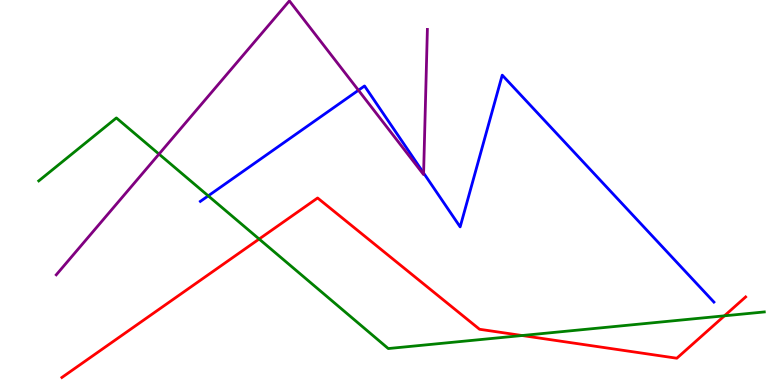[{'lines': ['blue', 'red'], 'intersections': []}, {'lines': ['green', 'red'], 'intersections': [{'x': 3.34, 'y': 3.79}, {'x': 6.74, 'y': 1.29}, {'x': 9.35, 'y': 1.8}]}, {'lines': ['purple', 'red'], 'intersections': []}, {'lines': ['blue', 'green'], 'intersections': [{'x': 2.69, 'y': 4.91}]}, {'lines': ['blue', 'purple'], 'intersections': [{'x': 4.63, 'y': 7.66}, {'x': 5.47, 'y': 5.51}]}, {'lines': ['green', 'purple'], 'intersections': [{'x': 2.05, 'y': 6.0}]}]